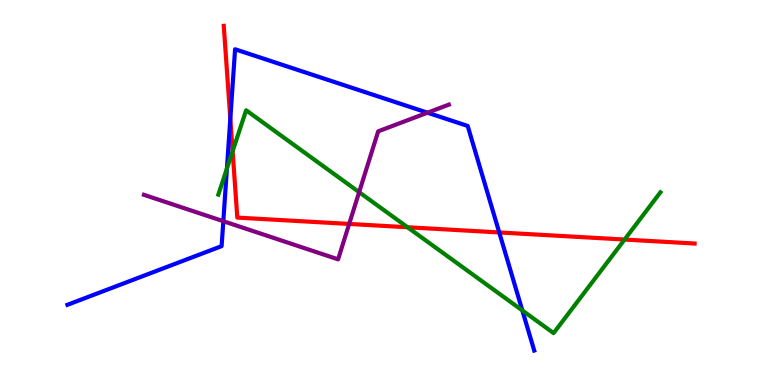[{'lines': ['blue', 'red'], 'intersections': [{'x': 2.97, 'y': 6.92}, {'x': 6.44, 'y': 3.96}]}, {'lines': ['green', 'red'], 'intersections': [{'x': 3.0, 'y': 6.07}, {'x': 5.26, 'y': 4.1}, {'x': 8.06, 'y': 3.78}]}, {'lines': ['purple', 'red'], 'intersections': [{'x': 4.51, 'y': 4.18}]}, {'lines': ['blue', 'green'], 'intersections': [{'x': 2.93, 'y': 5.62}, {'x': 6.74, 'y': 1.94}]}, {'lines': ['blue', 'purple'], 'intersections': [{'x': 2.88, 'y': 4.25}, {'x': 5.52, 'y': 7.07}]}, {'lines': ['green', 'purple'], 'intersections': [{'x': 4.63, 'y': 5.01}]}]